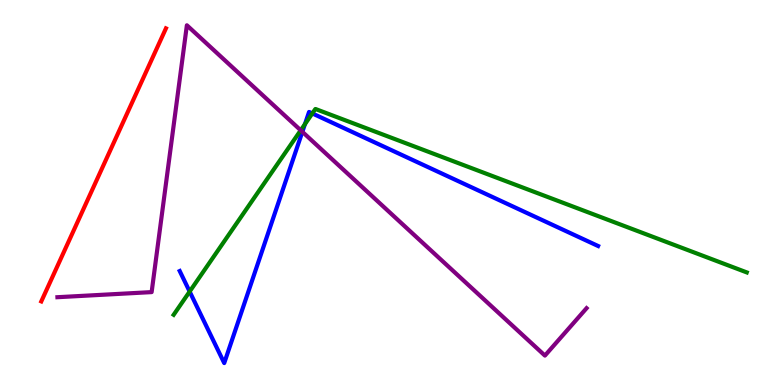[{'lines': ['blue', 'red'], 'intersections': []}, {'lines': ['green', 'red'], 'intersections': []}, {'lines': ['purple', 'red'], 'intersections': []}, {'lines': ['blue', 'green'], 'intersections': [{'x': 2.45, 'y': 2.43}, {'x': 3.93, 'y': 6.78}, {'x': 4.03, 'y': 7.05}]}, {'lines': ['blue', 'purple'], 'intersections': [{'x': 3.9, 'y': 6.58}]}, {'lines': ['green', 'purple'], 'intersections': [{'x': 3.88, 'y': 6.62}]}]